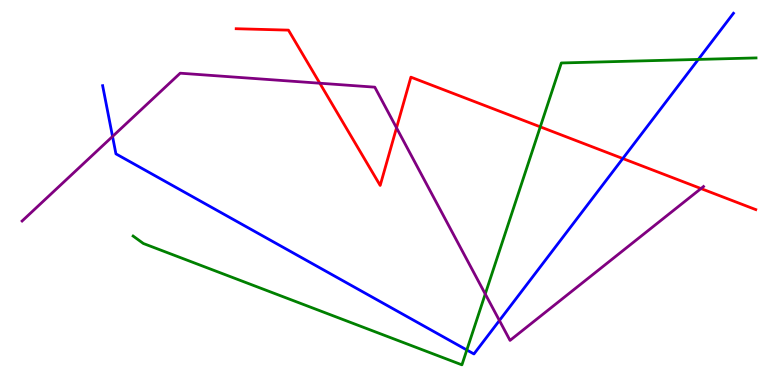[{'lines': ['blue', 'red'], 'intersections': [{'x': 8.04, 'y': 5.88}]}, {'lines': ['green', 'red'], 'intersections': [{'x': 6.97, 'y': 6.71}]}, {'lines': ['purple', 'red'], 'intersections': [{'x': 4.13, 'y': 7.84}, {'x': 5.12, 'y': 6.68}, {'x': 9.04, 'y': 5.1}]}, {'lines': ['blue', 'green'], 'intersections': [{'x': 6.02, 'y': 0.91}, {'x': 9.01, 'y': 8.46}]}, {'lines': ['blue', 'purple'], 'intersections': [{'x': 1.45, 'y': 6.46}, {'x': 6.44, 'y': 1.67}]}, {'lines': ['green', 'purple'], 'intersections': [{'x': 6.26, 'y': 2.36}]}]